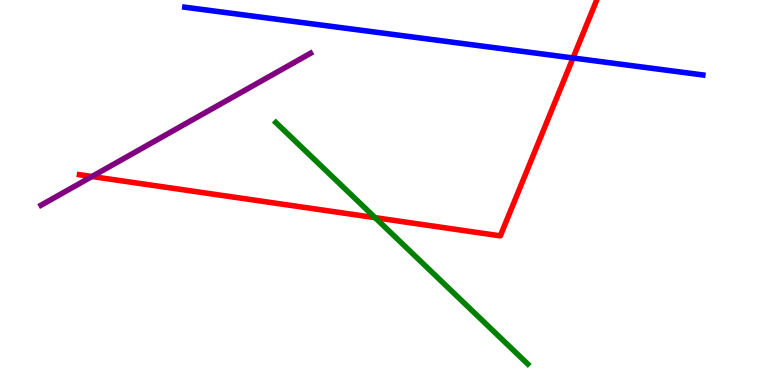[{'lines': ['blue', 'red'], 'intersections': [{'x': 7.39, 'y': 8.49}]}, {'lines': ['green', 'red'], 'intersections': [{'x': 4.84, 'y': 4.35}]}, {'lines': ['purple', 'red'], 'intersections': [{'x': 1.19, 'y': 5.42}]}, {'lines': ['blue', 'green'], 'intersections': []}, {'lines': ['blue', 'purple'], 'intersections': []}, {'lines': ['green', 'purple'], 'intersections': []}]